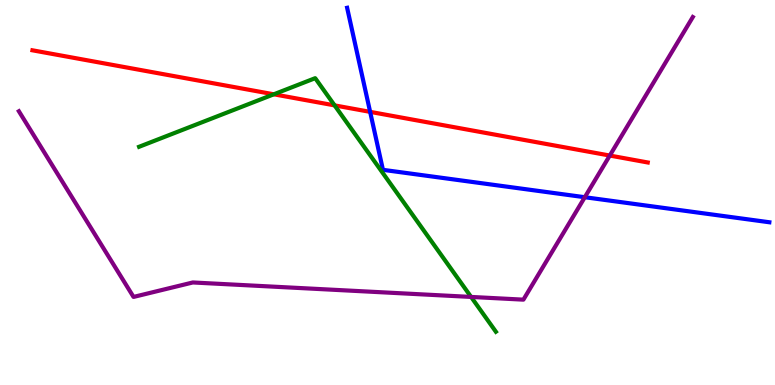[{'lines': ['blue', 'red'], 'intersections': [{'x': 4.78, 'y': 7.09}]}, {'lines': ['green', 'red'], 'intersections': [{'x': 3.53, 'y': 7.55}, {'x': 4.32, 'y': 7.26}]}, {'lines': ['purple', 'red'], 'intersections': [{'x': 7.87, 'y': 5.96}]}, {'lines': ['blue', 'green'], 'intersections': []}, {'lines': ['blue', 'purple'], 'intersections': [{'x': 7.55, 'y': 4.88}]}, {'lines': ['green', 'purple'], 'intersections': [{'x': 6.08, 'y': 2.29}]}]